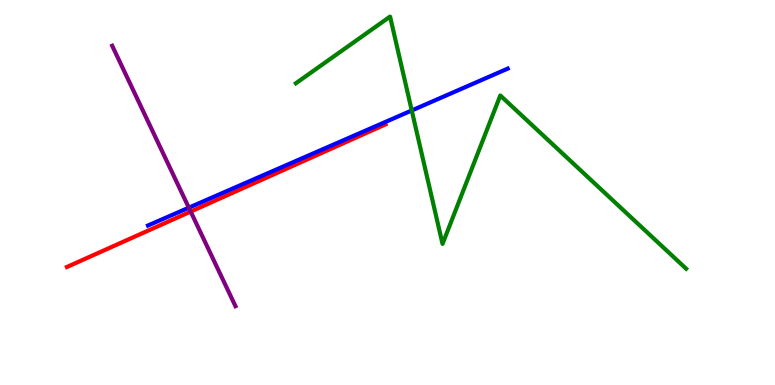[{'lines': ['blue', 'red'], 'intersections': []}, {'lines': ['green', 'red'], 'intersections': []}, {'lines': ['purple', 'red'], 'intersections': [{'x': 2.46, 'y': 4.5}]}, {'lines': ['blue', 'green'], 'intersections': [{'x': 5.31, 'y': 7.13}]}, {'lines': ['blue', 'purple'], 'intersections': [{'x': 2.44, 'y': 4.61}]}, {'lines': ['green', 'purple'], 'intersections': []}]